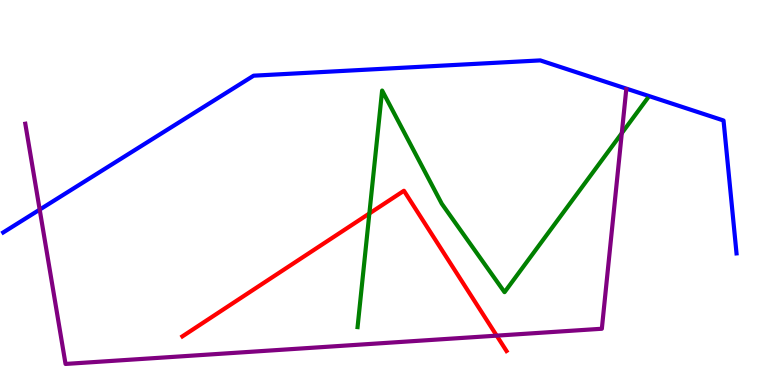[{'lines': ['blue', 'red'], 'intersections': []}, {'lines': ['green', 'red'], 'intersections': [{'x': 4.77, 'y': 4.45}]}, {'lines': ['purple', 'red'], 'intersections': [{'x': 6.41, 'y': 1.28}]}, {'lines': ['blue', 'green'], 'intersections': []}, {'lines': ['blue', 'purple'], 'intersections': [{'x': 0.512, 'y': 4.56}]}, {'lines': ['green', 'purple'], 'intersections': [{'x': 8.02, 'y': 6.54}]}]